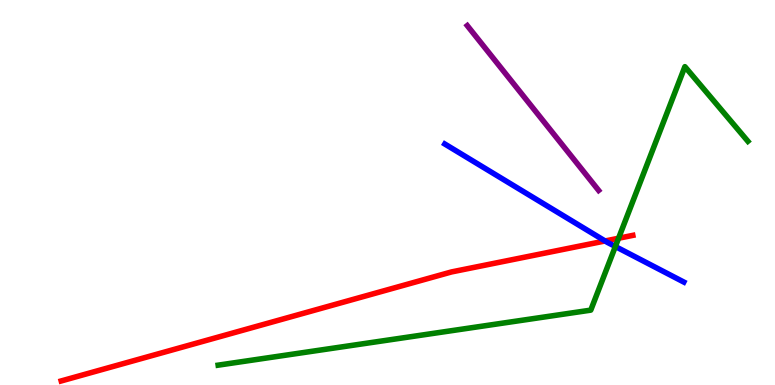[{'lines': ['blue', 'red'], 'intersections': [{'x': 7.81, 'y': 3.74}]}, {'lines': ['green', 'red'], 'intersections': [{'x': 7.98, 'y': 3.81}]}, {'lines': ['purple', 'red'], 'intersections': []}, {'lines': ['blue', 'green'], 'intersections': [{'x': 7.94, 'y': 3.6}]}, {'lines': ['blue', 'purple'], 'intersections': []}, {'lines': ['green', 'purple'], 'intersections': []}]